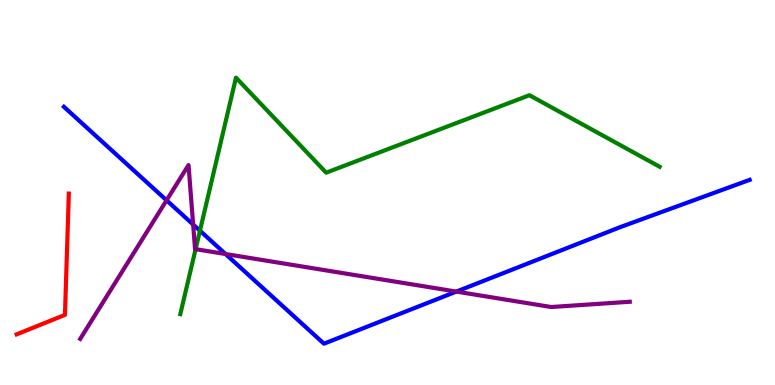[{'lines': ['blue', 'red'], 'intersections': []}, {'lines': ['green', 'red'], 'intersections': []}, {'lines': ['purple', 'red'], 'intersections': []}, {'lines': ['blue', 'green'], 'intersections': [{'x': 2.58, 'y': 4.01}]}, {'lines': ['blue', 'purple'], 'intersections': [{'x': 2.15, 'y': 4.8}, {'x': 2.49, 'y': 4.17}, {'x': 2.91, 'y': 3.4}, {'x': 5.89, 'y': 2.43}]}, {'lines': ['green', 'purple'], 'intersections': [{'x': 2.52, 'y': 3.53}]}]